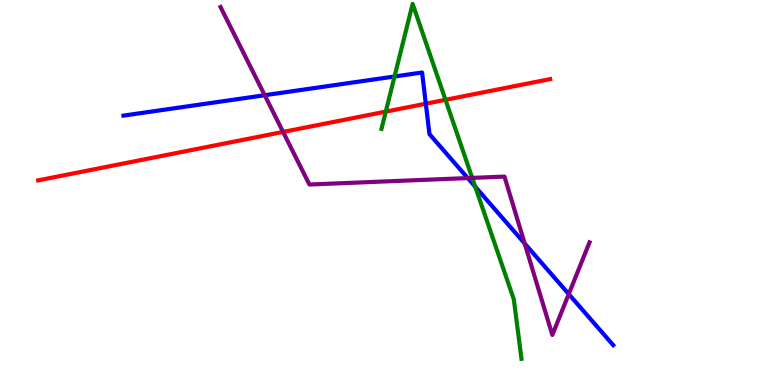[{'lines': ['blue', 'red'], 'intersections': [{'x': 5.49, 'y': 7.31}]}, {'lines': ['green', 'red'], 'intersections': [{'x': 4.98, 'y': 7.1}, {'x': 5.75, 'y': 7.41}]}, {'lines': ['purple', 'red'], 'intersections': [{'x': 3.65, 'y': 6.57}]}, {'lines': ['blue', 'green'], 'intersections': [{'x': 5.09, 'y': 8.01}, {'x': 6.13, 'y': 5.15}]}, {'lines': ['blue', 'purple'], 'intersections': [{'x': 3.42, 'y': 7.53}, {'x': 6.04, 'y': 5.37}, {'x': 6.77, 'y': 3.68}, {'x': 7.34, 'y': 2.36}]}, {'lines': ['green', 'purple'], 'intersections': [{'x': 6.09, 'y': 5.38}]}]